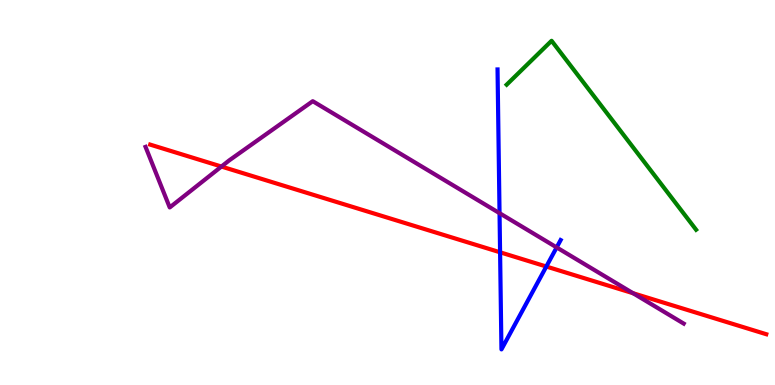[{'lines': ['blue', 'red'], 'intersections': [{'x': 6.45, 'y': 3.45}, {'x': 7.05, 'y': 3.08}]}, {'lines': ['green', 'red'], 'intersections': []}, {'lines': ['purple', 'red'], 'intersections': [{'x': 2.86, 'y': 5.67}, {'x': 8.17, 'y': 2.38}]}, {'lines': ['blue', 'green'], 'intersections': []}, {'lines': ['blue', 'purple'], 'intersections': [{'x': 6.45, 'y': 4.46}, {'x': 7.18, 'y': 3.57}]}, {'lines': ['green', 'purple'], 'intersections': []}]